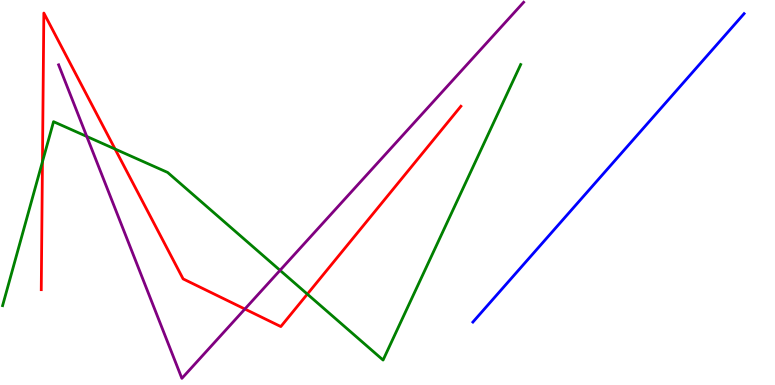[{'lines': ['blue', 'red'], 'intersections': []}, {'lines': ['green', 'red'], 'intersections': [{'x': 0.548, 'y': 5.8}, {'x': 1.49, 'y': 6.13}, {'x': 3.97, 'y': 2.36}]}, {'lines': ['purple', 'red'], 'intersections': [{'x': 3.16, 'y': 1.97}]}, {'lines': ['blue', 'green'], 'intersections': []}, {'lines': ['blue', 'purple'], 'intersections': []}, {'lines': ['green', 'purple'], 'intersections': [{'x': 1.12, 'y': 6.46}, {'x': 3.61, 'y': 2.98}]}]